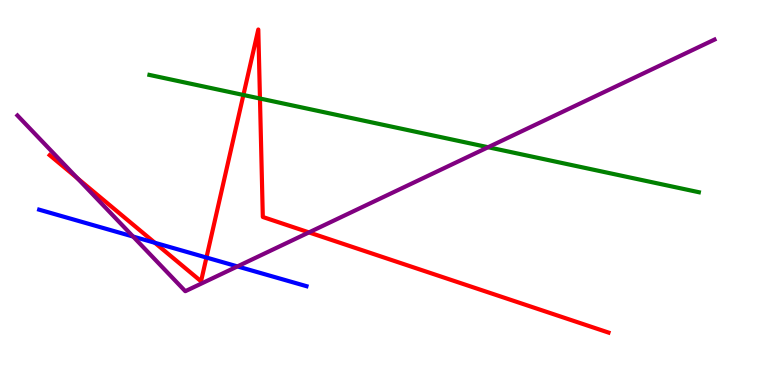[{'lines': ['blue', 'red'], 'intersections': [{'x': 2.0, 'y': 3.69}, {'x': 2.66, 'y': 3.31}]}, {'lines': ['green', 'red'], 'intersections': [{'x': 3.14, 'y': 7.53}, {'x': 3.35, 'y': 7.44}]}, {'lines': ['purple', 'red'], 'intersections': [{'x': 0.999, 'y': 5.37}, {'x': 3.99, 'y': 3.96}]}, {'lines': ['blue', 'green'], 'intersections': []}, {'lines': ['blue', 'purple'], 'intersections': [{'x': 1.72, 'y': 3.86}, {'x': 3.06, 'y': 3.08}]}, {'lines': ['green', 'purple'], 'intersections': [{'x': 6.3, 'y': 6.18}]}]